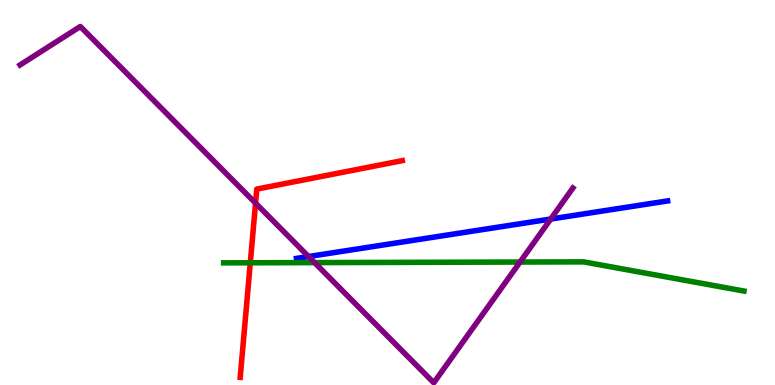[{'lines': ['blue', 'red'], 'intersections': []}, {'lines': ['green', 'red'], 'intersections': [{'x': 3.23, 'y': 3.17}]}, {'lines': ['purple', 'red'], 'intersections': [{'x': 3.3, 'y': 4.72}]}, {'lines': ['blue', 'green'], 'intersections': []}, {'lines': ['blue', 'purple'], 'intersections': [{'x': 3.98, 'y': 3.34}, {'x': 7.11, 'y': 4.31}]}, {'lines': ['green', 'purple'], 'intersections': [{'x': 4.06, 'y': 3.18}, {'x': 6.71, 'y': 3.19}]}]